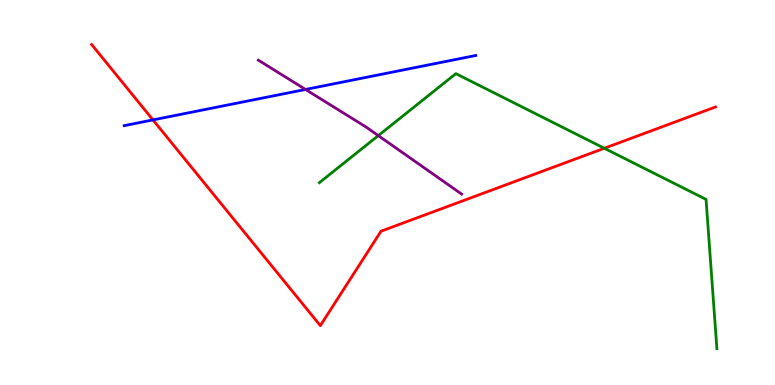[{'lines': ['blue', 'red'], 'intersections': [{'x': 1.97, 'y': 6.89}]}, {'lines': ['green', 'red'], 'intersections': [{'x': 7.8, 'y': 6.15}]}, {'lines': ['purple', 'red'], 'intersections': []}, {'lines': ['blue', 'green'], 'intersections': []}, {'lines': ['blue', 'purple'], 'intersections': [{'x': 3.94, 'y': 7.68}]}, {'lines': ['green', 'purple'], 'intersections': [{'x': 4.88, 'y': 6.48}]}]